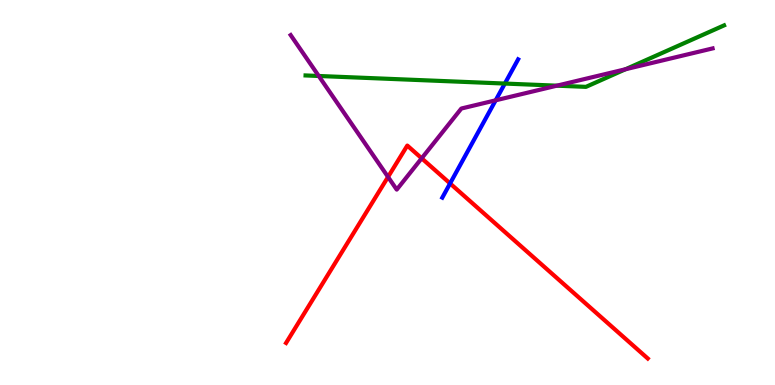[{'lines': ['blue', 'red'], 'intersections': [{'x': 5.81, 'y': 5.24}]}, {'lines': ['green', 'red'], 'intersections': []}, {'lines': ['purple', 'red'], 'intersections': [{'x': 5.01, 'y': 5.4}, {'x': 5.44, 'y': 5.89}]}, {'lines': ['blue', 'green'], 'intersections': [{'x': 6.51, 'y': 7.83}]}, {'lines': ['blue', 'purple'], 'intersections': [{'x': 6.4, 'y': 7.39}]}, {'lines': ['green', 'purple'], 'intersections': [{'x': 4.11, 'y': 8.03}, {'x': 7.19, 'y': 7.77}, {'x': 8.07, 'y': 8.2}]}]